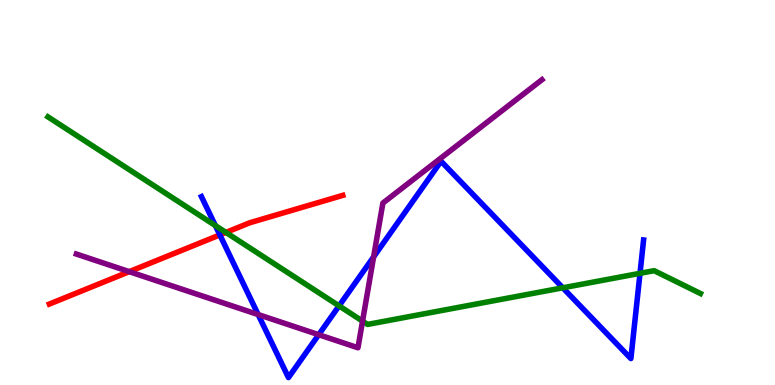[{'lines': ['blue', 'red'], 'intersections': [{'x': 2.84, 'y': 3.9}]}, {'lines': ['green', 'red'], 'intersections': [{'x': 2.92, 'y': 3.96}]}, {'lines': ['purple', 'red'], 'intersections': [{'x': 1.67, 'y': 2.94}]}, {'lines': ['blue', 'green'], 'intersections': [{'x': 2.78, 'y': 4.14}, {'x': 4.37, 'y': 2.06}, {'x': 7.26, 'y': 2.52}, {'x': 8.26, 'y': 2.9}]}, {'lines': ['blue', 'purple'], 'intersections': [{'x': 3.33, 'y': 1.83}, {'x': 4.11, 'y': 1.31}, {'x': 4.82, 'y': 3.33}]}, {'lines': ['green', 'purple'], 'intersections': [{'x': 4.68, 'y': 1.66}]}]